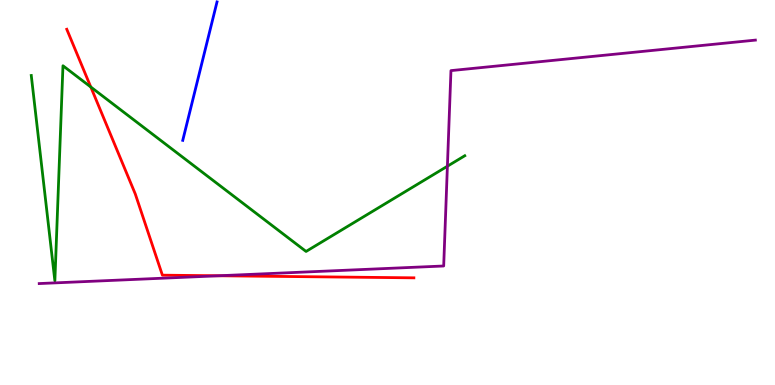[{'lines': ['blue', 'red'], 'intersections': []}, {'lines': ['green', 'red'], 'intersections': [{'x': 1.17, 'y': 7.74}]}, {'lines': ['purple', 'red'], 'intersections': [{'x': 2.82, 'y': 2.84}]}, {'lines': ['blue', 'green'], 'intersections': []}, {'lines': ['blue', 'purple'], 'intersections': []}, {'lines': ['green', 'purple'], 'intersections': [{'x': 5.77, 'y': 5.68}]}]